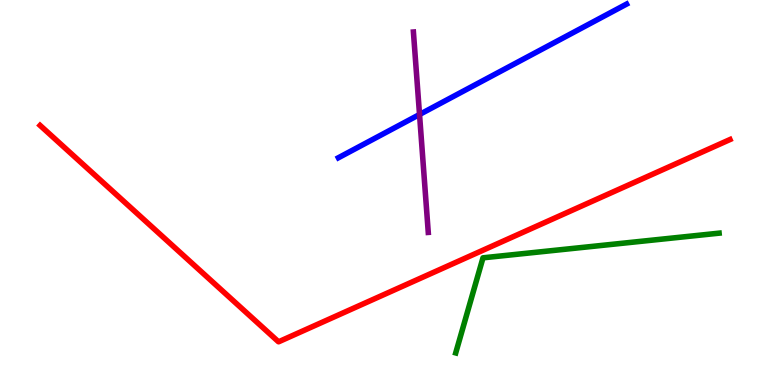[{'lines': ['blue', 'red'], 'intersections': []}, {'lines': ['green', 'red'], 'intersections': []}, {'lines': ['purple', 'red'], 'intersections': []}, {'lines': ['blue', 'green'], 'intersections': []}, {'lines': ['blue', 'purple'], 'intersections': [{'x': 5.41, 'y': 7.03}]}, {'lines': ['green', 'purple'], 'intersections': []}]